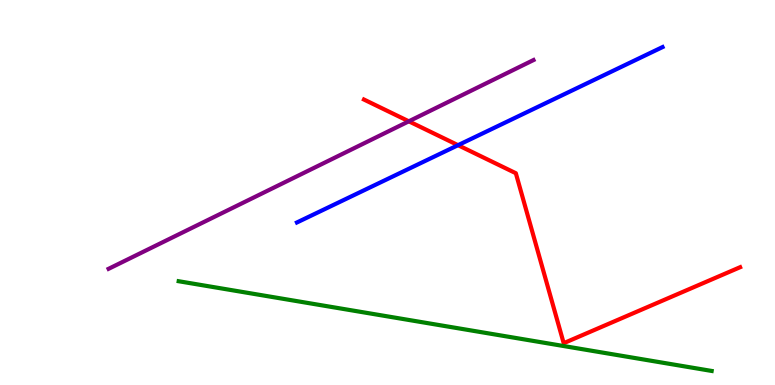[{'lines': ['blue', 'red'], 'intersections': [{'x': 5.91, 'y': 6.23}]}, {'lines': ['green', 'red'], 'intersections': []}, {'lines': ['purple', 'red'], 'intersections': [{'x': 5.28, 'y': 6.85}]}, {'lines': ['blue', 'green'], 'intersections': []}, {'lines': ['blue', 'purple'], 'intersections': []}, {'lines': ['green', 'purple'], 'intersections': []}]